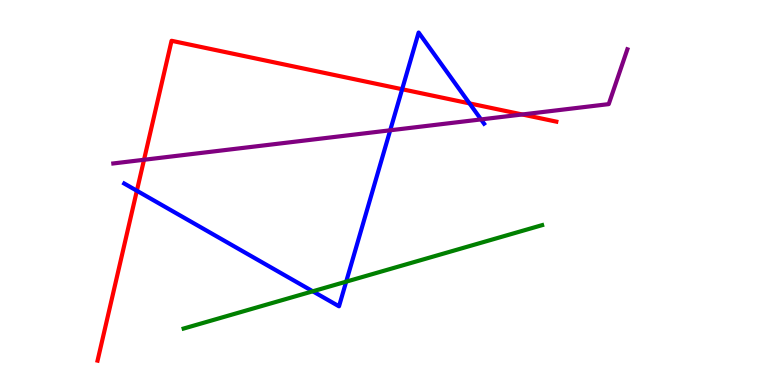[{'lines': ['blue', 'red'], 'intersections': [{'x': 1.77, 'y': 5.05}, {'x': 5.19, 'y': 7.68}, {'x': 6.06, 'y': 7.31}]}, {'lines': ['green', 'red'], 'intersections': []}, {'lines': ['purple', 'red'], 'intersections': [{'x': 1.86, 'y': 5.85}, {'x': 6.74, 'y': 7.03}]}, {'lines': ['blue', 'green'], 'intersections': [{'x': 4.04, 'y': 2.43}, {'x': 4.47, 'y': 2.68}]}, {'lines': ['blue', 'purple'], 'intersections': [{'x': 5.03, 'y': 6.62}, {'x': 6.21, 'y': 6.9}]}, {'lines': ['green', 'purple'], 'intersections': []}]